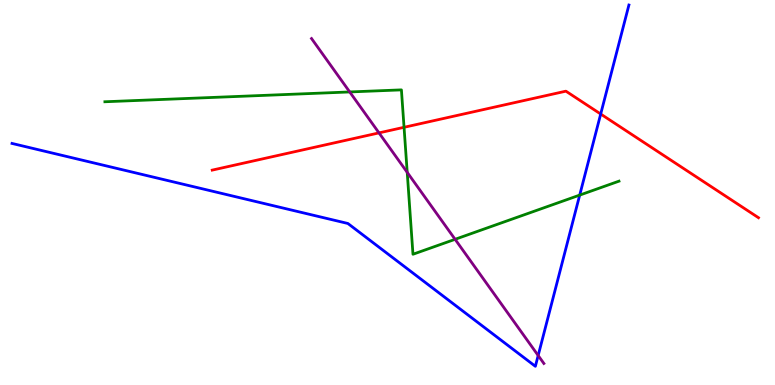[{'lines': ['blue', 'red'], 'intersections': [{'x': 7.75, 'y': 7.04}]}, {'lines': ['green', 'red'], 'intersections': [{'x': 5.21, 'y': 6.69}]}, {'lines': ['purple', 'red'], 'intersections': [{'x': 4.89, 'y': 6.55}]}, {'lines': ['blue', 'green'], 'intersections': [{'x': 7.48, 'y': 4.93}]}, {'lines': ['blue', 'purple'], 'intersections': [{'x': 6.94, 'y': 0.766}]}, {'lines': ['green', 'purple'], 'intersections': [{'x': 4.51, 'y': 7.61}, {'x': 5.25, 'y': 5.52}, {'x': 5.87, 'y': 3.78}]}]